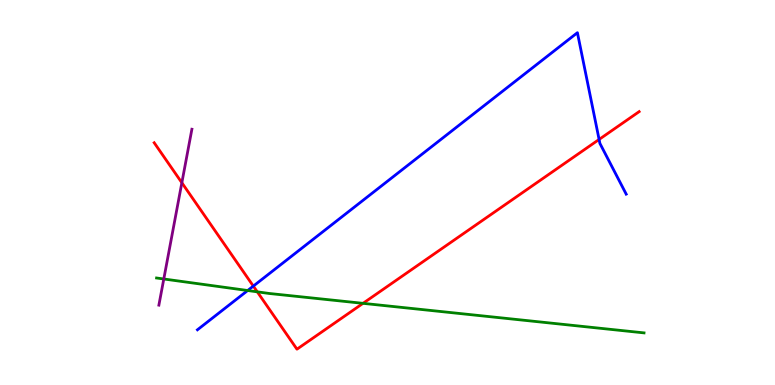[{'lines': ['blue', 'red'], 'intersections': [{'x': 3.27, 'y': 2.57}, {'x': 7.73, 'y': 6.38}]}, {'lines': ['green', 'red'], 'intersections': [{'x': 3.32, 'y': 2.42}, {'x': 4.68, 'y': 2.12}]}, {'lines': ['purple', 'red'], 'intersections': [{'x': 2.35, 'y': 5.25}]}, {'lines': ['blue', 'green'], 'intersections': [{'x': 3.2, 'y': 2.45}]}, {'lines': ['blue', 'purple'], 'intersections': []}, {'lines': ['green', 'purple'], 'intersections': [{'x': 2.11, 'y': 2.75}]}]